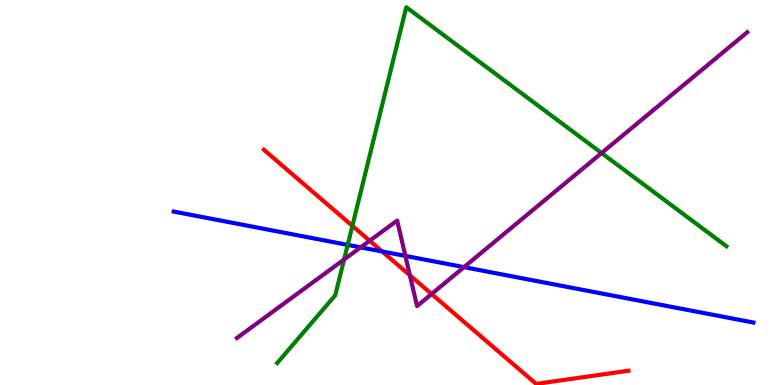[{'lines': ['blue', 'red'], 'intersections': [{'x': 4.93, 'y': 3.47}]}, {'lines': ['green', 'red'], 'intersections': [{'x': 4.55, 'y': 4.13}]}, {'lines': ['purple', 'red'], 'intersections': [{'x': 4.77, 'y': 3.75}, {'x': 5.29, 'y': 2.85}, {'x': 5.57, 'y': 2.36}]}, {'lines': ['blue', 'green'], 'intersections': [{'x': 4.49, 'y': 3.64}]}, {'lines': ['blue', 'purple'], 'intersections': [{'x': 4.65, 'y': 3.58}, {'x': 5.23, 'y': 3.35}, {'x': 5.99, 'y': 3.06}]}, {'lines': ['green', 'purple'], 'intersections': [{'x': 4.44, 'y': 3.26}, {'x': 7.76, 'y': 6.03}]}]